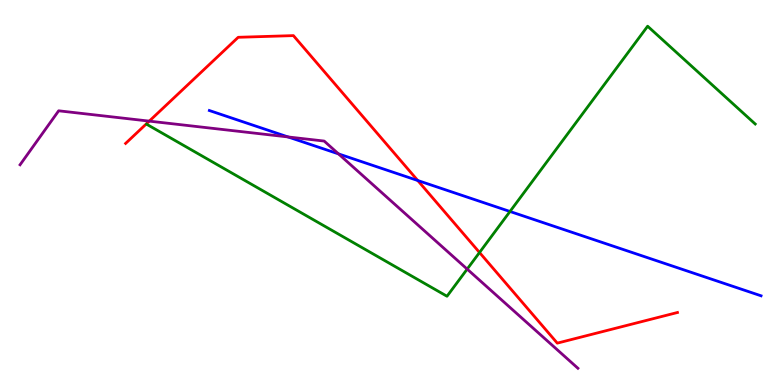[{'lines': ['blue', 'red'], 'intersections': [{'x': 5.39, 'y': 5.31}]}, {'lines': ['green', 'red'], 'intersections': [{'x': 6.19, 'y': 3.44}]}, {'lines': ['purple', 'red'], 'intersections': [{'x': 1.93, 'y': 6.85}]}, {'lines': ['blue', 'green'], 'intersections': [{'x': 6.58, 'y': 4.51}]}, {'lines': ['blue', 'purple'], 'intersections': [{'x': 3.72, 'y': 6.44}, {'x': 4.37, 'y': 6.0}]}, {'lines': ['green', 'purple'], 'intersections': [{'x': 6.03, 'y': 3.01}]}]